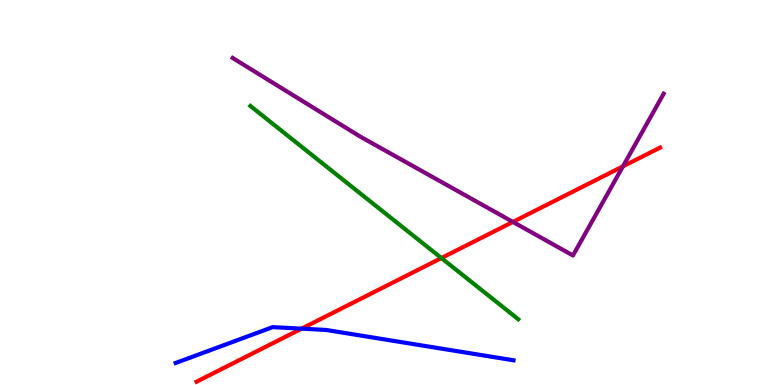[{'lines': ['blue', 'red'], 'intersections': [{'x': 3.89, 'y': 1.46}]}, {'lines': ['green', 'red'], 'intersections': [{'x': 5.7, 'y': 3.3}]}, {'lines': ['purple', 'red'], 'intersections': [{'x': 6.62, 'y': 4.24}, {'x': 8.04, 'y': 5.68}]}, {'lines': ['blue', 'green'], 'intersections': []}, {'lines': ['blue', 'purple'], 'intersections': []}, {'lines': ['green', 'purple'], 'intersections': []}]